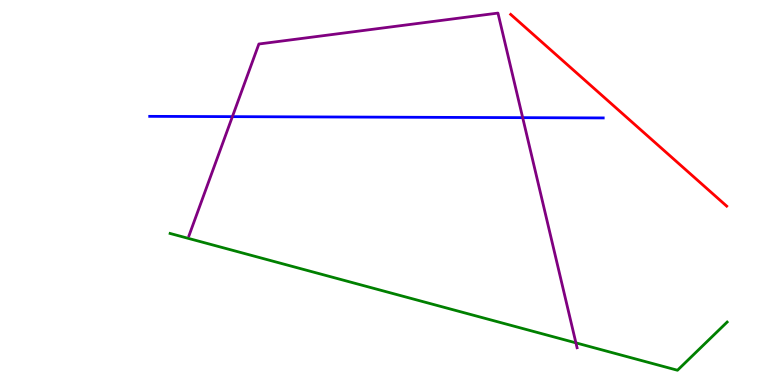[{'lines': ['blue', 'red'], 'intersections': []}, {'lines': ['green', 'red'], 'intersections': []}, {'lines': ['purple', 'red'], 'intersections': []}, {'lines': ['blue', 'green'], 'intersections': []}, {'lines': ['blue', 'purple'], 'intersections': [{'x': 3.0, 'y': 6.97}, {'x': 6.74, 'y': 6.94}]}, {'lines': ['green', 'purple'], 'intersections': [{'x': 7.43, 'y': 1.09}]}]